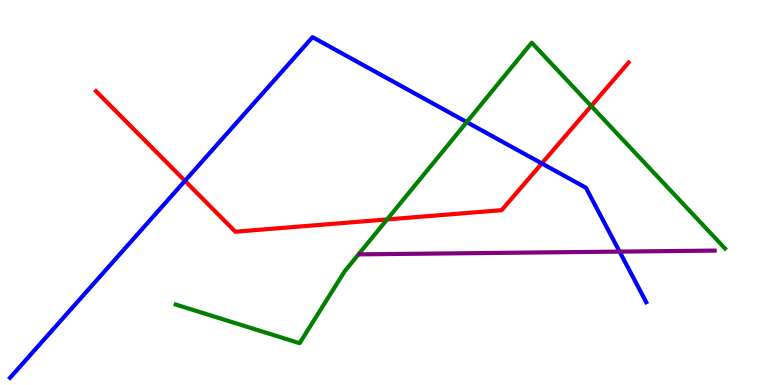[{'lines': ['blue', 'red'], 'intersections': [{'x': 2.39, 'y': 5.3}, {'x': 6.99, 'y': 5.75}]}, {'lines': ['green', 'red'], 'intersections': [{'x': 4.99, 'y': 4.3}, {'x': 7.63, 'y': 7.25}]}, {'lines': ['purple', 'red'], 'intersections': []}, {'lines': ['blue', 'green'], 'intersections': [{'x': 6.02, 'y': 6.83}]}, {'lines': ['blue', 'purple'], 'intersections': [{'x': 7.99, 'y': 3.46}]}, {'lines': ['green', 'purple'], 'intersections': []}]